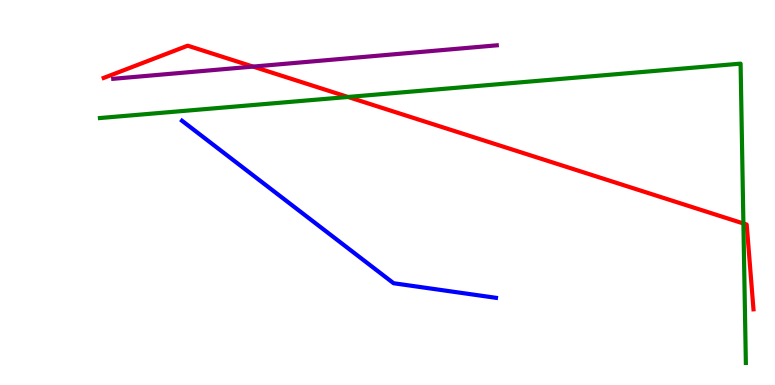[{'lines': ['blue', 'red'], 'intersections': []}, {'lines': ['green', 'red'], 'intersections': [{'x': 4.49, 'y': 7.48}, {'x': 9.59, 'y': 4.2}]}, {'lines': ['purple', 'red'], 'intersections': [{'x': 3.27, 'y': 8.27}]}, {'lines': ['blue', 'green'], 'intersections': []}, {'lines': ['blue', 'purple'], 'intersections': []}, {'lines': ['green', 'purple'], 'intersections': []}]